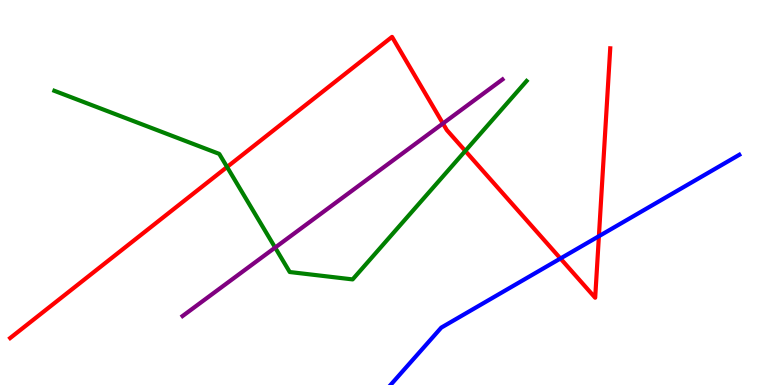[{'lines': ['blue', 'red'], 'intersections': [{'x': 7.23, 'y': 3.29}, {'x': 7.73, 'y': 3.86}]}, {'lines': ['green', 'red'], 'intersections': [{'x': 2.93, 'y': 5.66}, {'x': 6.0, 'y': 6.08}]}, {'lines': ['purple', 'red'], 'intersections': [{'x': 5.72, 'y': 6.79}]}, {'lines': ['blue', 'green'], 'intersections': []}, {'lines': ['blue', 'purple'], 'intersections': []}, {'lines': ['green', 'purple'], 'intersections': [{'x': 3.55, 'y': 3.57}]}]